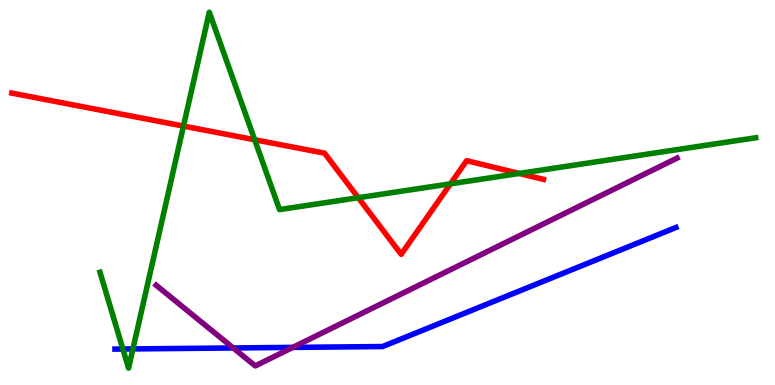[{'lines': ['blue', 'red'], 'intersections': []}, {'lines': ['green', 'red'], 'intersections': [{'x': 2.37, 'y': 6.73}, {'x': 3.29, 'y': 6.37}, {'x': 4.62, 'y': 4.86}, {'x': 5.81, 'y': 5.23}, {'x': 6.7, 'y': 5.49}]}, {'lines': ['purple', 'red'], 'intersections': []}, {'lines': ['blue', 'green'], 'intersections': [{'x': 1.59, 'y': 0.935}, {'x': 1.72, 'y': 0.937}]}, {'lines': ['blue', 'purple'], 'intersections': [{'x': 3.01, 'y': 0.962}, {'x': 3.78, 'y': 0.977}]}, {'lines': ['green', 'purple'], 'intersections': []}]